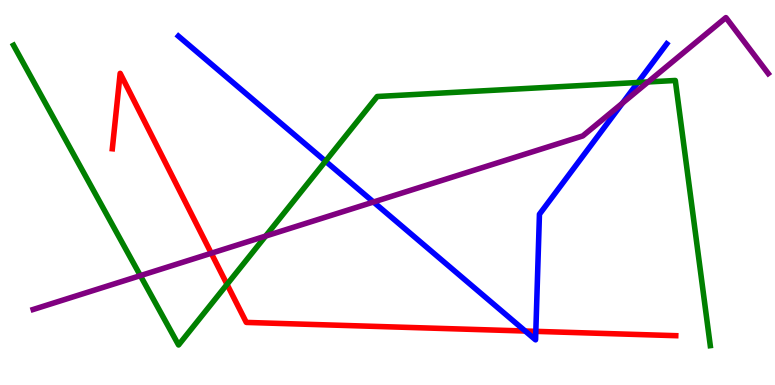[{'lines': ['blue', 'red'], 'intersections': [{'x': 6.78, 'y': 1.4}, {'x': 6.91, 'y': 1.39}]}, {'lines': ['green', 'red'], 'intersections': [{'x': 2.93, 'y': 2.61}]}, {'lines': ['purple', 'red'], 'intersections': [{'x': 2.73, 'y': 3.42}]}, {'lines': ['blue', 'green'], 'intersections': [{'x': 4.2, 'y': 5.81}, {'x': 8.23, 'y': 7.86}]}, {'lines': ['blue', 'purple'], 'intersections': [{'x': 4.82, 'y': 4.75}, {'x': 8.03, 'y': 7.32}]}, {'lines': ['green', 'purple'], 'intersections': [{'x': 1.81, 'y': 2.84}, {'x': 3.43, 'y': 3.87}, {'x': 8.36, 'y': 7.87}]}]